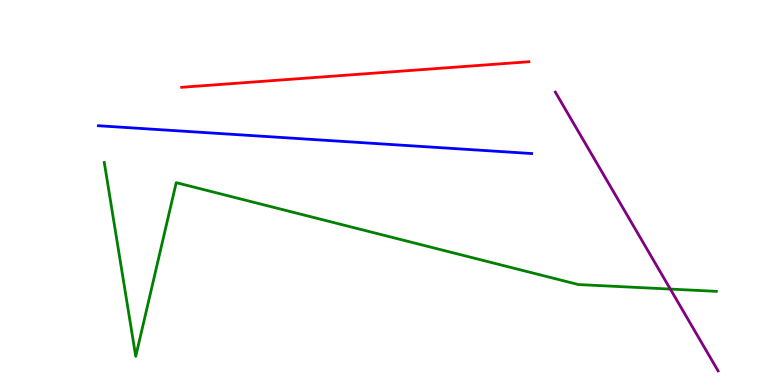[{'lines': ['blue', 'red'], 'intersections': []}, {'lines': ['green', 'red'], 'intersections': []}, {'lines': ['purple', 'red'], 'intersections': []}, {'lines': ['blue', 'green'], 'intersections': []}, {'lines': ['blue', 'purple'], 'intersections': []}, {'lines': ['green', 'purple'], 'intersections': [{'x': 8.65, 'y': 2.49}]}]